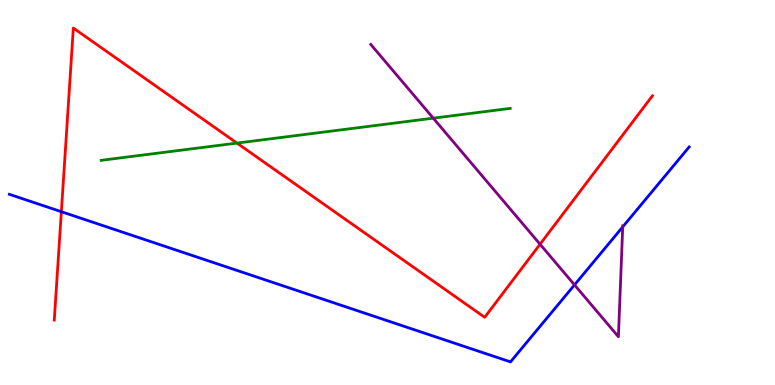[{'lines': ['blue', 'red'], 'intersections': [{'x': 0.792, 'y': 4.5}]}, {'lines': ['green', 'red'], 'intersections': [{'x': 3.06, 'y': 6.28}]}, {'lines': ['purple', 'red'], 'intersections': [{'x': 6.97, 'y': 3.66}]}, {'lines': ['blue', 'green'], 'intersections': []}, {'lines': ['blue', 'purple'], 'intersections': [{'x': 7.41, 'y': 2.6}, {'x': 8.04, 'y': 4.11}]}, {'lines': ['green', 'purple'], 'intersections': [{'x': 5.59, 'y': 6.93}]}]